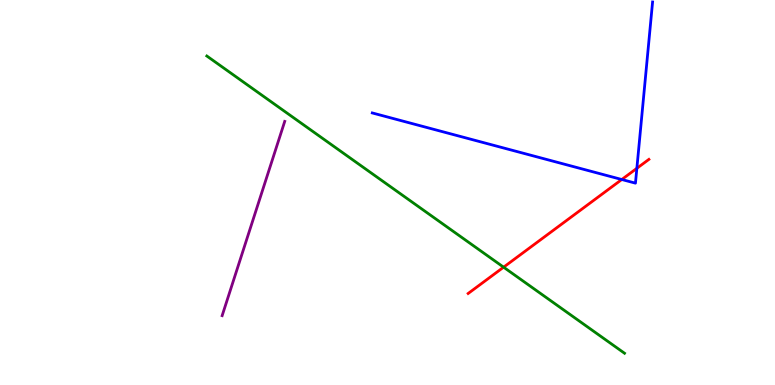[{'lines': ['blue', 'red'], 'intersections': [{'x': 8.02, 'y': 5.34}, {'x': 8.22, 'y': 5.63}]}, {'lines': ['green', 'red'], 'intersections': [{'x': 6.5, 'y': 3.06}]}, {'lines': ['purple', 'red'], 'intersections': []}, {'lines': ['blue', 'green'], 'intersections': []}, {'lines': ['blue', 'purple'], 'intersections': []}, {'lines': ['green', 'purple'], 'intersections': []}]